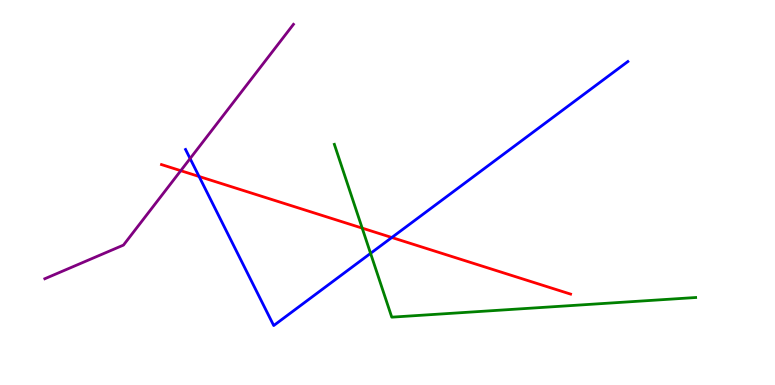[{'lines': ['blue', 'red'], 'intersections': [{'x': 2.57, 'y': 5.42}, {'x': 5.06, 'y': 3.83}]}, {'lines': ['green', 'red'], 'intersections': [{'x': 4.67, 'y': 4.07}]}, {'lines': ['purple', 'red'], 'intersections': [{'x': 2.33, 'y': 5.57}]}, {'lines': ['blue', 'green'], 'intersections': [{'x': 4.78, 'y': 3.42}]}, {'lines': ['blue', 'purple'], 'intersections': [{'x': 2.45, 'y': 5.88}]}, {'lines': ['green', 'purple'], 'intersections': []}]